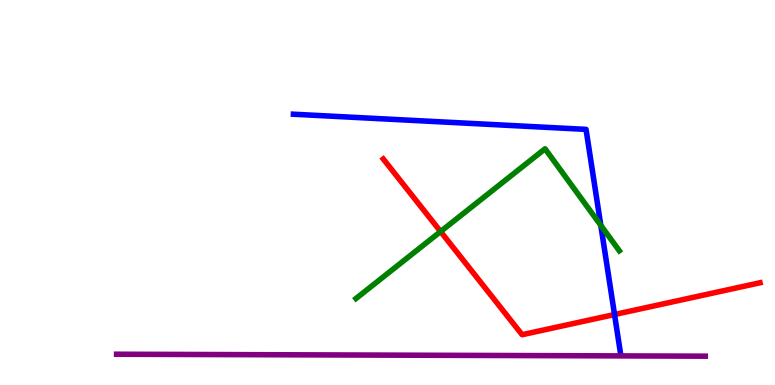[{'lines': ['blue', 'red'], 'intersections': [{'x': 7.93, 'y': 1.83}]}, {'lines': ['green', 'red'], 'intersections': [{'x': 5.69, 'y': 3.99}]}, {'lines': ['purple', 'red'], 'intersections': []}, {'lines': ['blue', 'green'], 'intersections': [{'x': 7.75, 'y': 4.15}]}, {'lines': ['blue', 'purple'], 'intersections': []}, {'lines': ['green', 'purple'], 'intersections': []}]